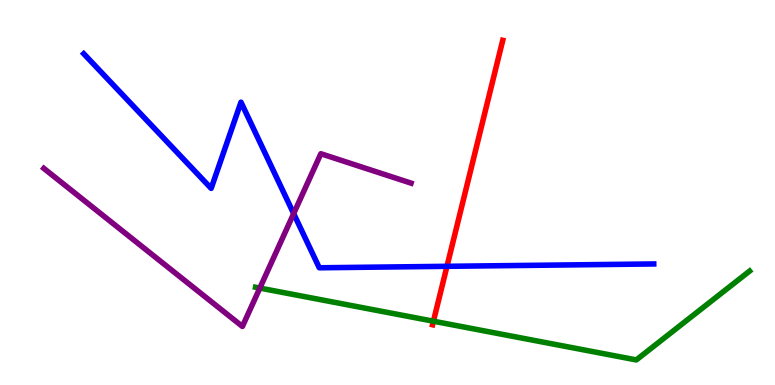[{'lines': ['blue', 'red'], 'intersections': [{'x': 5.77, 'y': 3.08}]}, {'lines': ['green', 'red'], 'intersections': [{'x': 5.59, 'y': 1.66}]}, {'lines': ['purple', 'red'], 'intersections': []}, {'lines': ['blue', 'green'], 'intersections': []}, {'lines': ['blue', 'purple'], 'intersections': [{'x': 3.79, 'y': 4.45}]}, {'lines': ['green', 'purple'], 'intersections': [{'x': 3.35, 'y': 2.52}]}]